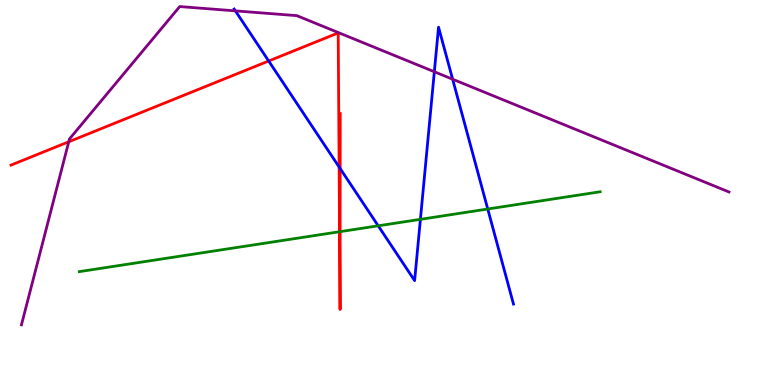[{'lines': ['blue', 'red'], 'intersections': [{'x': 3.47, 'y': 8.42}, {'x': 4.38, 'y': 5.66}, {'x': 4.39, 'y': 5.62}]}, {'lines': ['green', 'red'], 'intersections': [{'x': 4.38, 'y': 3.98}, {'x': 4.39, 'y': 3.98}]}, {'lines': ['purple', 'red'], 'intersections': [{'x': 0.887, 'y': 6.32}]}, {'lines': ['blue', 'green'], 'intersections': [{'x': 4.88, 'y': 4.13}, {'x': 5.42, 'y': 4.3}, {'x': 6.29, 'y': 4.57}]}, {'lines': ['blue', 'purple'], 'intersections': [{'x': 3.04, 'y': 9.72}, {'x': 5.6, 'y': 8.14}, {'x': 5.84, 'y': 7.94}]}, {'lines': ['green', 'purple'], 'intersections': []}]